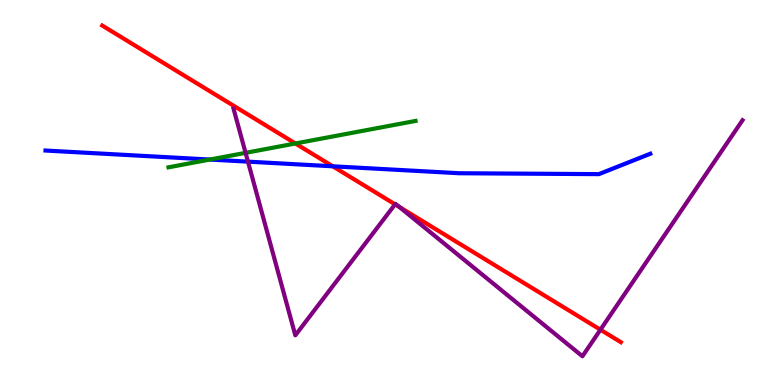[{'lines': ['blue', 'red'], 'intersections': [{'x': 4.29, 'y': 5.68}]}, {'lines': ['green', 'red'], 'intersections': [{'x': 3.81, 'y': 6.27}]}, {'lines': ['purple', 'red'], 'intersections': [{'x': 5.1, 'y': 4.69}, {'x': 5.15, 'y': 4.63}, {'x': 7.75, 'y': 1.44}]}, {'lines': ['blue', 'green'], 'intersections': [{'x': 2.71, 'y': 5.86}]}, {'lines': ['blue', 'purple'], 'intersections': [{'x': 3.2, 'y': 5.8}]}, {'lines': ['green', 'purple'], 'intersections': [{'x': 3.17, 'y': 6.03}]}]